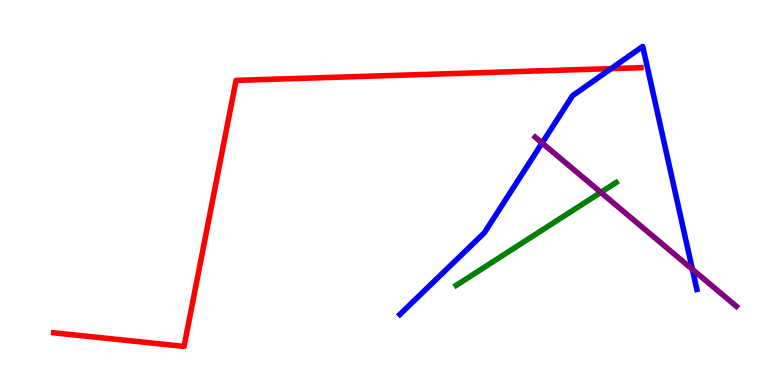[{'lines': ['blue', 'red'], 'intersections': [{'x': 7.89, 'y': 8.22}]}, {'lines': ['green', 'red'], 'intersections': []}, {'lines': ['purple', 'red'], 'intersections': []}, {'lines': ['blue', 'green'], 'intersections': []}, {'lines': ['blue', 'purple'], 'intersections': [{'x': 6.99, 'y': 6.29}, {'x': 8.93, 'y': 3.0}]}, {'lines': ['green', 'purple'], 'intersections': [{'x': 7.75, 'y': 5.0}]}]